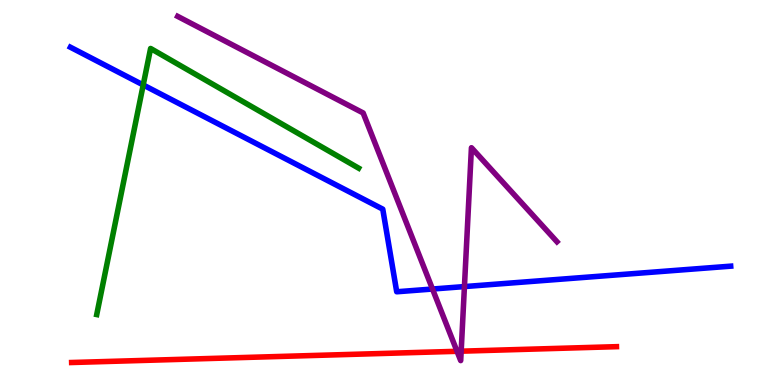[{'lines': ['blue', 'red'], 'intersections': []}, {'lines': ['green', 'red'], 'intersections': []}, {'lines': ['purple', 'red'], 'intersections': [{'x': 5.9, 'y': 0.875}, {'x': 5.95, 'y': 0.878}]}, {'lines': ['blue', 'green'], 'intersections': [{'x': 1.85, 'y': 7.79}]}, {'lines': ['blue', 'purple'], 'intersections': [{'x': 5.58, 'y': 2.49}, {'x': 5.99, 'y': 2.56}]}, {'lines': ['green', 'purple'], 'intersections': []}]